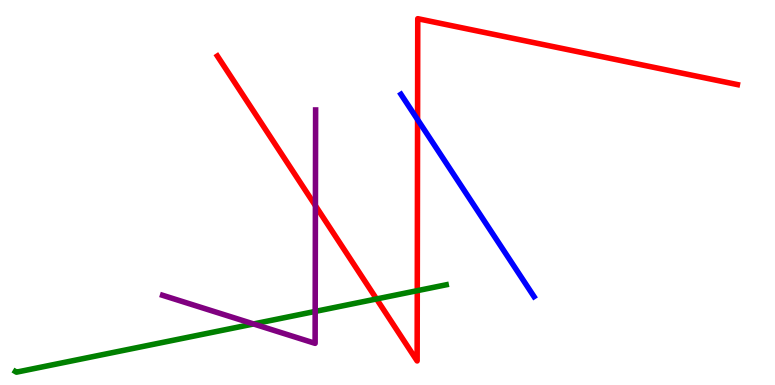[{'lines': ['blue', 'red'], 'intersections': [{'x': 5.39, 'y': 6.89}]}, {'lines': ['green', 'red'], 'intersections': [{'x': 4.86, 'y': 2.23}, {'x': 5.38, 'y': 2.45}]}, {'lines': ['purple', 'red'], 'intersections': [{'x': 4.07, 'y': 4.66}]}, {'lines': ['blue', 'green'], 'intersections': []}, {'lines': ['blue', 'purple'], 'intersections': []}, {'lines': ['green', 'purple'], 'intersections': [{'x': 3.27, 'y': 1.59}, {'x': 4.07, 'y': 1.91}]}]